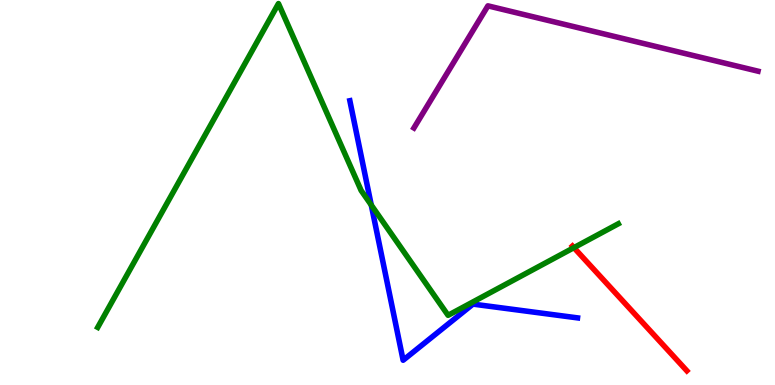[{'lines': ['blue', 'red'], 'intersections': []}, {'lines': ['green', 'red'], 'intersections': [{'x': 7.41, 'y': 3.57}]}, {'lines': ['purple', 'red'], 'intersections': []}, {'lines': ['blue', 'green'], 'intersections': [{'x': 4.79, 'y': 4.67}]}, {'lines': ['blue', 'purple'], 'intersections': []}, {'lines': ['green', 'purple'], 'intersections': []}]